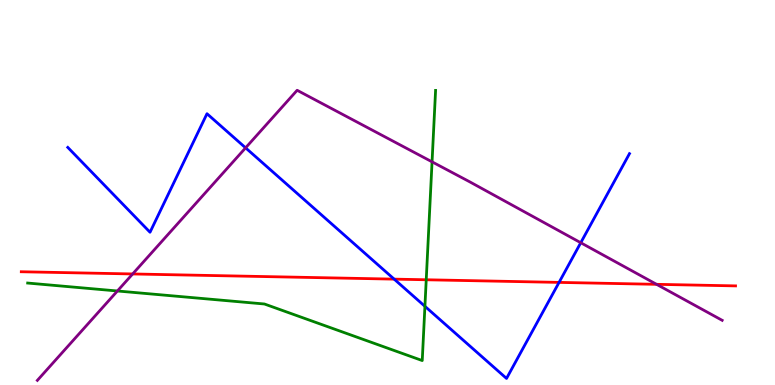[{'lines': ['blue', 'red'], 'intersections': [{'x': 5.09, 'y': 2.75}, {'x': 7.21, 'y': 2.66}]}, {'lines': ['green', 'red'], 'intersections': [{'x': 5.5, 'y': 2.73}]}, {'lines': ['purple', 'red'], 'intersections': [{'x': 1.71, 'y': 2.88}, {'x': 8.47, 'y': 2.61}]}, {'lines': ['blue', 'green'], 'intersections': [{'x': 5.48, 'y': 2.04}]}, {'lines': ['blue', 'purple'], 'intersections': [{'x': 3.17, 'y': 6.16}, {'x': 7.49, 'y': 3.7}]}, {'lines': ['green', 'purple'], 'intersections': [{'x': 1.51, 'y': 2.44}, {'x': 5.57, 'y': 5.8}]}]